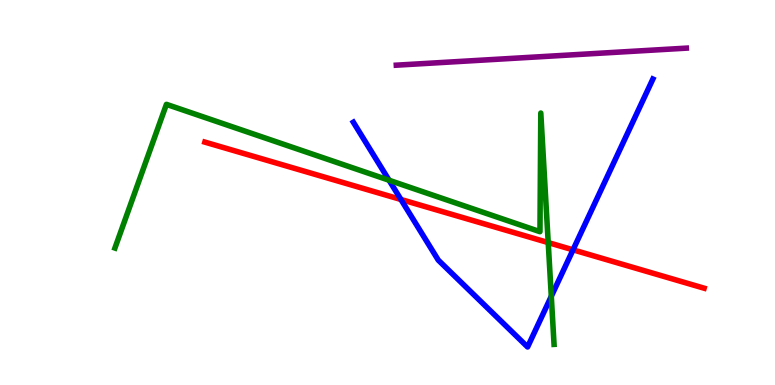[{'lines': ['blue', 'red'], 'intersections': [{'x': 5.17, 'y': 4.82}, {'x': 7.39, 'y': 3.51}]}, {'lines': ['green', 'red'], 'intersections': [{'x': 7.07, 'y': 3.7}]}, {'lines': ['purple', 'red'], 'intersections': []}, {'lines': ['blue', 'green'], 'intersections': [{'x': 5.02, 'y': 5.32}, {'x': 7.11, 'y': 2.3}]}, {'lines': ['blue', 'purple'], 'intersections': []}, {'lines': ['green', 'purple'], 'intersections': []}]